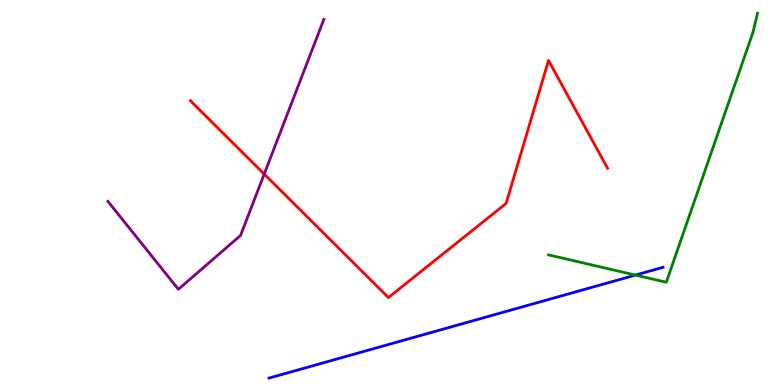[{'lines': ['blue', 'red'], 'intersections': []}, {'lines': ['green', 'red'], 'intersections': []}, {'lines': ['purple', 'red'], 'intersections': [{'x': 3.41, 'y': 5.48}]}, {'lines': ['blue', 'green'], 'intersections': [{'x': 8.2, 'y': 2.86}]}, {'lines': ['blue', 'purple'], 'intersections': []}, {'lines': ['green', 'purple'], 'intersections': []}]